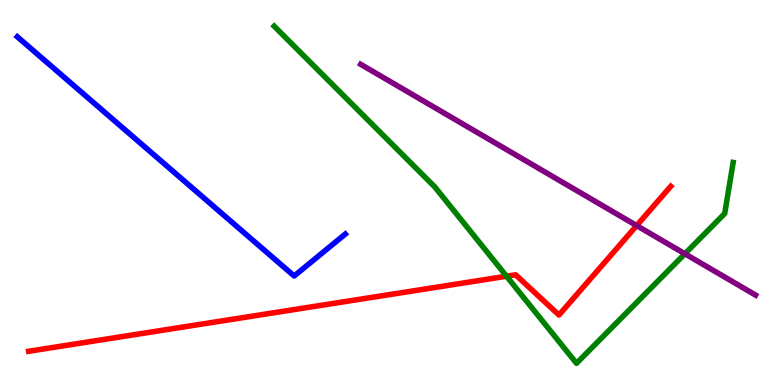[{'lines': ['blue', 'red'], 'intersections': []}, {'lines': ['green', 'red'], 'intersections': [{'x': 6.54, 'y': 2.83}]}, {'lines': ['purple', 'red'], 'intersections': [{'x': 8.21, 'y': 4.14}]}, {'lines': ['blue', 'green'], 'intersections': []}, {'lines': ['blue', 'purple'], 'intersections': []}, {'lines': ['green', 'purple'], 'intersections': [{'x': 8.84, 'y': 3.41}]}]